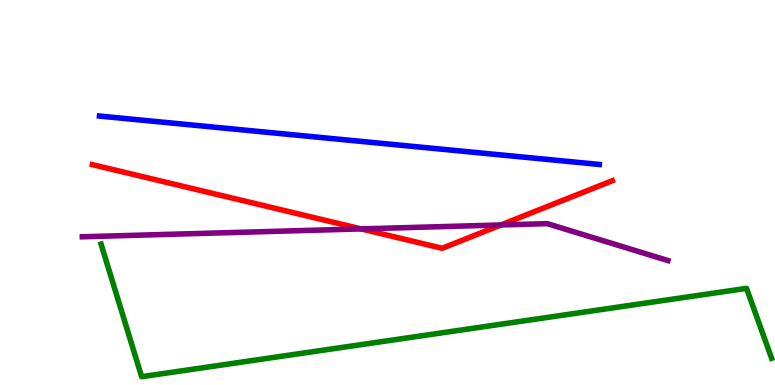[{'lines': ['blue', 'red'], 'intersections': []}, {'lines': ['green', 'red'], 'intersections': []}, {'lines': ['purple', 'red'], 'intersections': [{'x': 4.66, 'y': 4.05}, {'x': 6.46, 'y': 4.16}]}, {'lines': ['blue', 'green'], 'intersections': []}, {'lines': ['blue', 'purple'], 'intersections': []}, {'lines': ['green', 'purple'], 'intersections': []}]